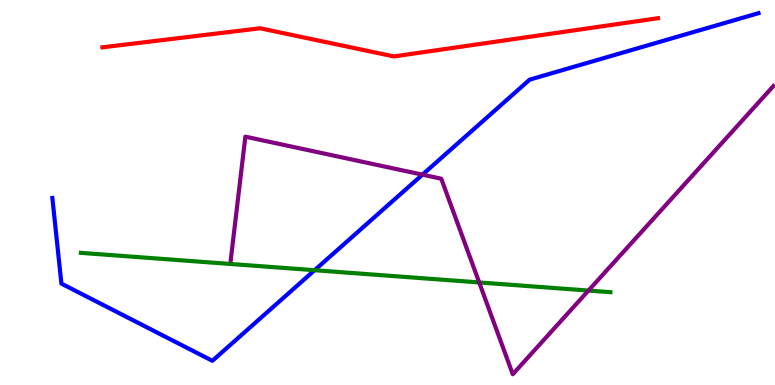[{'lines': ['blue', 'red'], 'intersections': []}, {'lines': ['green', 'red'], 'intersections': []}, {'lines': ['purple', 'red'], 'intersections': []}, {'lines': ['blue', 'green'], 'intersections': [{'x': 4.06, 'y': 2.98}]}, {'lines': ['blue', 'purple'], 'intersections': [{'x': 5.45, 'y': 5.46}]}, {'lines': ['green', 'purple'], 'intersections': [{'x': 6.18, 'y': 2.66}, {'x': 7.59, 'y': 2.45}]}]